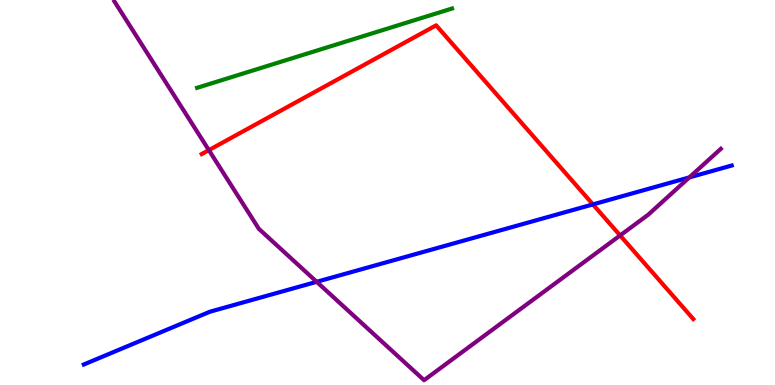[{'lines': ['blue', 'red'], 'intersections': [{'x': 7.65, 'y': 4.69}]}, {'lines': ['green', 'red'], 'intersections': []}, {'lines': ['purple', 'red'], 'intersections': [{'x': 2.7, 'y': 6.1}, {'x': 8.0, 'y': 3.88}]}, {'lines': ['blue', 'green'], 'intersections': []}, {'lines': ['blue', 'purple'], 'intersections': [{'x': 4.09, 'y': 2.68}, {'x': 8.89, 'y': 5.39}]}, {'lines': ['green', 'purple'], 'intersections': []}]